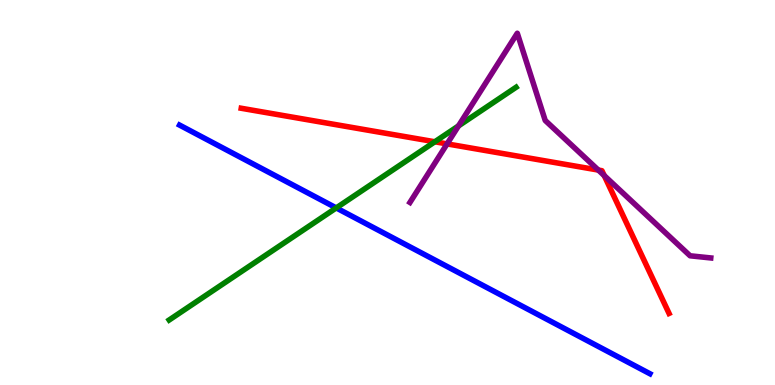[{'lines': ['blue', 'red'], 'intersections': []}, {'lines': ['green', 'red'], 'intersections': [{'x': 5.61, 'y': 6.32}]}, {'lines': ['purple', 'red'], 'intersections': [{'x': 5.77, 'y': 6.26}, {'x': 7.72, 'y': 5.58}, {'x': 7.8, 'y': 5.44}]}, {'lines': ['blue', 'green'], 'intersections': [{'x': 4.34, 'y': 4.6}]}, {'lines': ['blue', 'purple'], 'intersections': []}, {'lines': ['green', 'purple'], 'intersections': [{'x': 5.92, 'y': 6.73}]}]